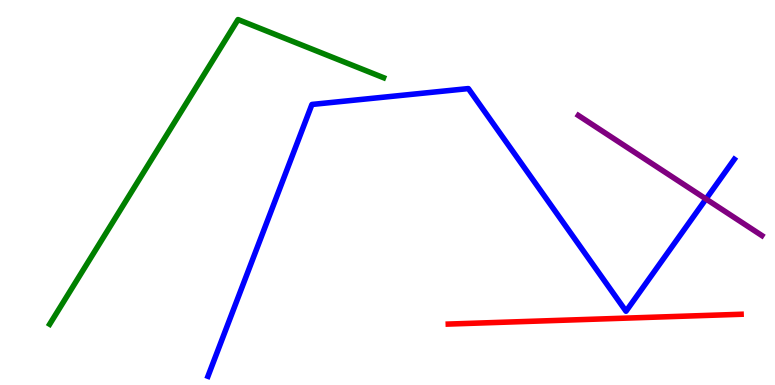[{'lines': ['blue', 'red'], 'intersections': []}, {'lines': ['green', 'red'], 'intersections': []}, {'lines': ['purple', 'red'], 'intersections': []}, {'lines': ['blue', 'green'], 'intersections': []}, {'lines': ['blue', 'purple'], 'intersections': [{'x': 9.11, 'y': 4.83}]}, {'lines': ['green', 'purple'], 'intersections': []}]